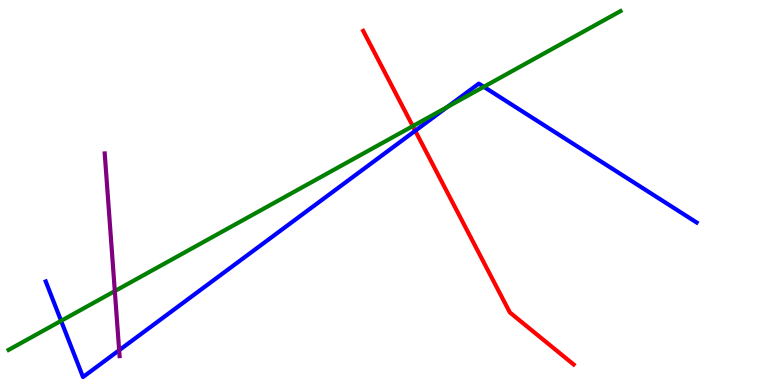[{'lines': ['blue', 'red'], 'intersections': [{'x': 5.36, 'y': 6.6}]}, {'lines': ['green', 'red'], 'intersections': [{'x': 5.33, 'y': 6.72}]}, {'lines': ['purple', 'red'], 'intersections': []}, {'lines': ['blue', 'green'], 'intersections': [{'x': 0.788, 'y': 1.67}, {'x': 5.77, 'y': 7.22}, {'x': 6.24, 'y': 7.75}]}, {'lines': ['blue', 'purple'], 'intersections': [{'x': 1.54, 'y': 0.903}]}, {'lines': ['green', 'purple'], 'intersections': [{'x': 1.48, 'y': 2.44}]}]